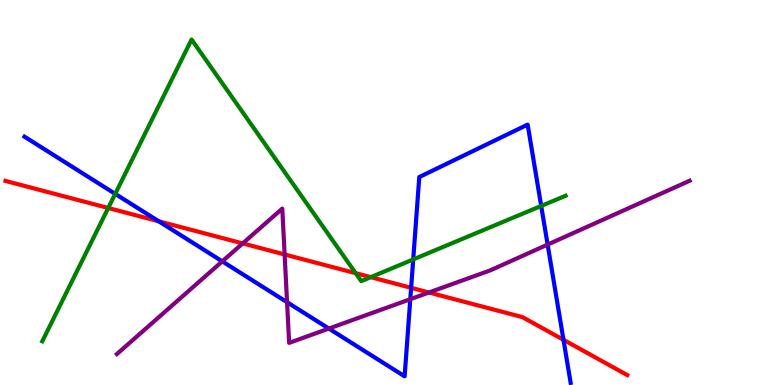[{'lines': ['blue', 'red'], 'intersections': [{'x': 2.05, 'y': 4.25}, {'x': 5.3, 'y': 2.52}, {'x': 7.27, 'y': 1.17}]}, {'lines': ['green', 'red'], 'intersections': [{'x': 1.4, 'y': 4.6}, {'x': 4.59, 'y': 2.9}, {'x': 4.78, 'y': 2.8}]}, {'lines': ['purple', 'red'], 'intersections': [{'x': 3.13, 'y': 3.68}, {'x': 3.67, 'y': 3.39}, {'x': 5.53, 'y': 2.4}]}, {'lines': ['blue', 'green'], 'intersections': [{'x': 1.49, 'y': 4.96}, {'x': 5.33, 'y': 3.26}, {'x': 6.98, 'y': 4.65}]}, {'lines': ['blue', 'purple'], 'intersections': [{'x': 2.87, 'y': 3.21}, {'x': 3.7, 'y': 2.15}, {'x': 4.24, 'y': 1.47}, {'x': 5.29, 'y': 2.23}, {'x': 7.07, 'y': 3.65}]}, {'lines': ['green', 'purple'], 'intersections': []}]